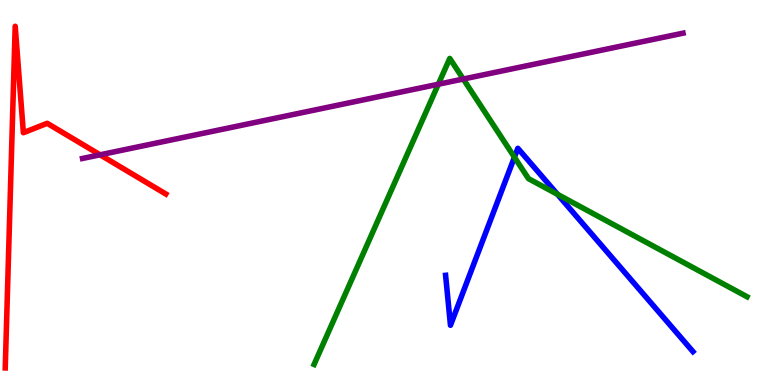[{'lines': ['blue', 'red'], 'intersections': []}, {'lines': ['green', 'red'], 'intersections': []}, {'lines': ['purple', 'red'], 'intersections': [{'x': 1.29, 'y': 5.98}]}, {'lines': ['blue', 'green'], 'intersections': [{'x': 6.64, 'y': 5.92}, {'x': 7.19, 'y': 4.95}]}, {'lines': ['blue', 'purple'], 'intersections': []}, {'lines': ['green', 'purple'], 'intersections': [{'x': 5.66, 'y': 7.81}, {'x': 5.98, 'y': 7.95}]}]